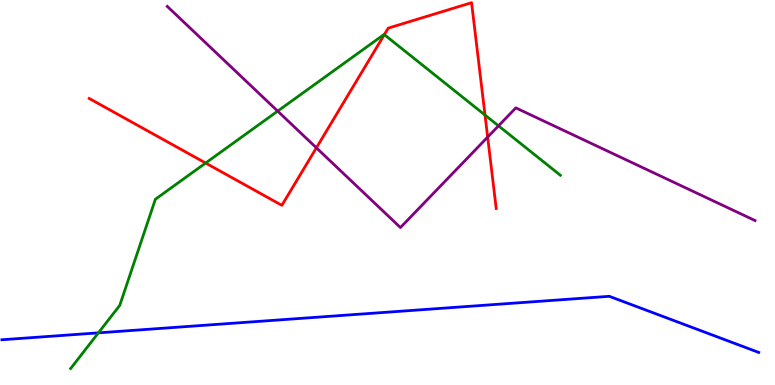[{'lines': ['blue', 'red'], 'intersections': []}, {'lines': ['green', 'red'], 'intersections': [{'x': 2.65, 'y': 5.77}, {'x': 4.96, 'y': 9.1}, {'x': 6.26, 'y': 7.01}]}, {'lines': ['purple', 'red'], 'intersections': [{'x': 4.08, 'y': 6.16}, {'x': 6.29, 'y': 6.44}]}, {'lines': ['blue', 'green'], 'intersections': [{'x': 1.27, 'y': 1.35}]}, {'lines': ['blue', 'purple'], 'intersections': []}, {'lines': ['green', 'purple'], 'intersections': [{'x': 3.58, 'y': 7.11}, {'x': 6.43, 'y': 6.73}]}]